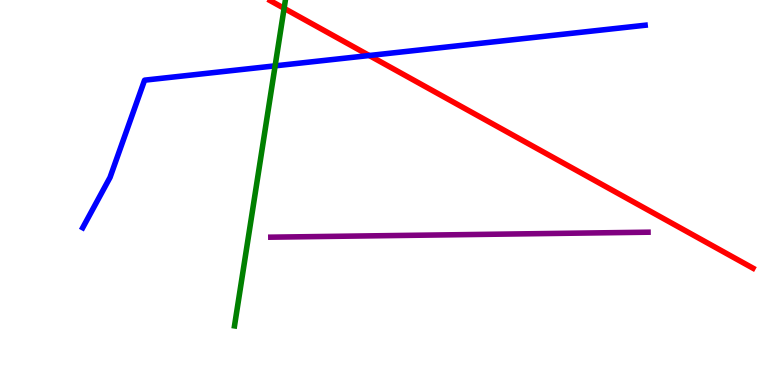[{'lines': ['blue', 'red'], 'intersections': [{'x': 4.76, 'y': 8.56}]}, {'lines': ['green', 'red'], 'intersections': [{'x': 3.67, 'y': 9.78}]}, {'lines': ['purple', 'red'], 'intersections': []}, {'lines': ['blue', 'green'], 'intersections': [{'x': 3.55, 'y': 8.29}]}, {'lines': ['blue', 'purple'], 'intersections': []}, {'lines': ['green', 'purple'], 'intersections': []}]